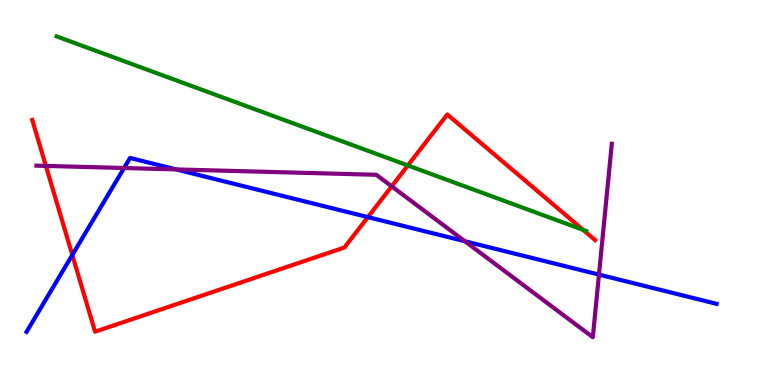[{'lines': ['blue', 'red'], 'intersections': [{'x': 0.933, 'y': 3.38}, {'x': 4.75, 'y': 4.36}]}, {'lines': ['green', 'red'], 'intersections': [{'x': 5.26, 'y': 5.7}, {'x': 7.52, 'y': 4.03}]}, {'lines': ['purple', 'red'], 'intersections': [{'x': 0.592, 'y': 5.69}, {'x': 5.05, 'y': 5.16}]}, {'lines': ['blue', 'green'], 'intersections': []}, {'lines': ['blue', 'purple'], 'intersections': [{'x': 1.6, 'y': 5.64}, {'x': 2.27, 'y': 5.6}, {'x': 6.0, 'y': 3.73}, {'x': 7.73, 'y': 2.87}]}, {'lines': ['green', 'purple'], 'intersections': []}]